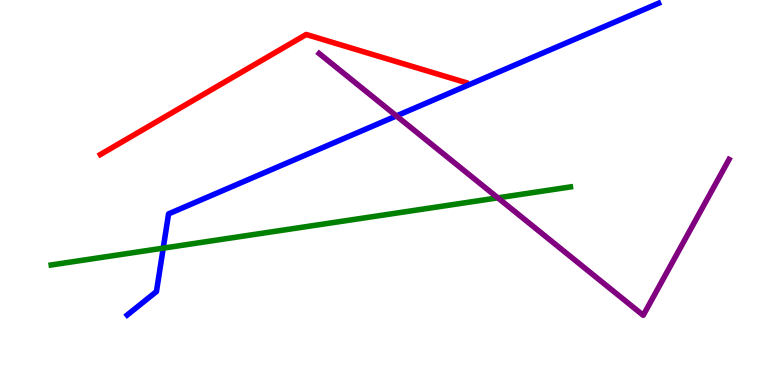[{'lines': ['blue', 'red'], 'intersections': []}, {'lines': ['green', 'red'], 'intersections': []}, {'lines': ['purple', 'red'], 'intersections': []}, {'lines': ['blue', 'green'], 'intersections': [{'x': 2.11, 'y': 3.55}]}, {'lines': ['blue', 'purple'], 'intersections': [{'x': 5.12, 'y': 6.99}]}, {'lines': ['green', 'purple'], 'intersections': [{'x': 6.42, 'y': 4.86}]}]